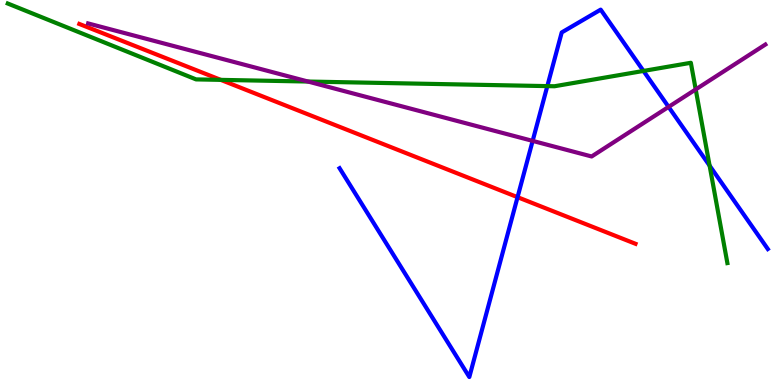[{'lines': ['blue', 'red'], 'intersections': [{'x': 6.68, 'y': 4.88}]}, {'lines': ['green', 'red'], 'intersections': [{'x': 2.85, 'y': 7.93}]}, {'lines': ['purple', 'red'], 'intersections': []}, {'lines': ['blue', 'green'], 'intersections': [{'x': 7.06, 'y': 7.76}, {'x': 8.3, 'y': 8.16}, {'x': 9.16, 'y': 5.7}]}, {'lines': ['blue', 'purple'], 'intersections': [{'x': 6.87, 'y': 6.34}, {'x': 8.63, 'y': 7.22}]}, {'lines': ['green', 'purple'], 'intersections': [{'x': 3.97, 'y': 7.88}, {'x': 8.98, 'y': 7.68}]}]